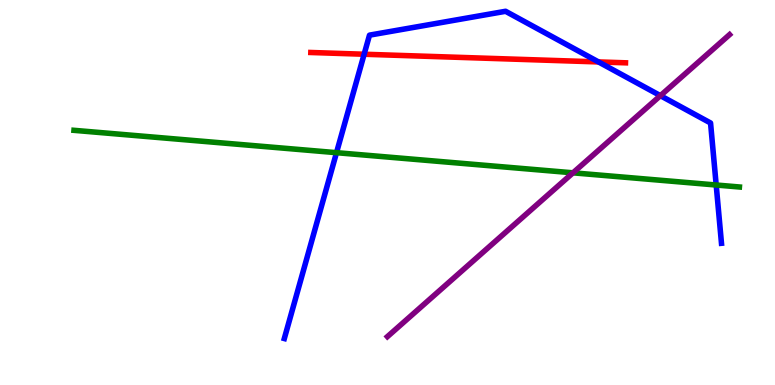[{'lines': ['blue', 'red'], 'intersections': [{'x': 4.7, 'y': 8.59}, {'x': 7.72, 'y': 8.39}]}, {'lines': ['green', 'red'], 'intersections': []}, {'lines': ['purple', 'red'], 'intersections': []}, {'lines': ['blue', 'green'], 'intersections': [{'x': 4.34, 'y': 6.03}, {'x': 9.24, 'y': 5.19}]}, {'lines': ['blue', 'purple'], 'intersections': [{'x': 8.52, 'y': 7.52}]}, {'lines': ['green', 'purple'], 'intersections': [{'x': 7.39, 'y': 5.51}]}]